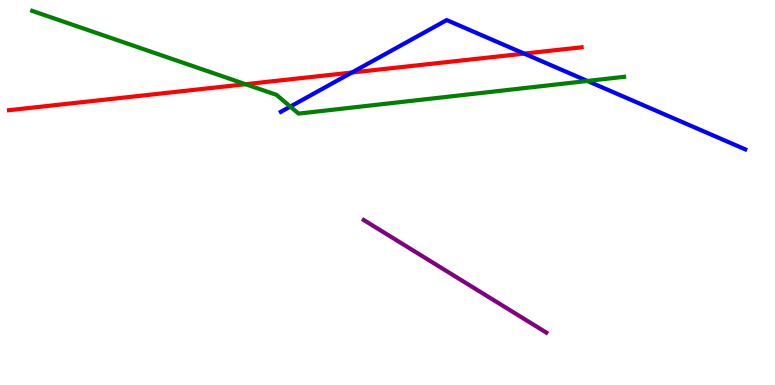[{'lines': ['blue', 'red'], 'intersections': [{'x': 4.54, 'y': 8.12}, {'x': 6.76, 'y': 8.61}]}, {'lines': ['green', 'red'], 'intersections': [{'x': 3.17, 'y': 7.81}]}, {'lines': ['purple', 'red'], 'intersections': []}, {'lines': ['blue', 'green'], 'intersections': [{'x': 3.75, 'y': 7.23}, {'x': 7.58, 'y': 7.9}]}, {'lines': ['blue', 'purple'], 'intersections': []}, {'lines': ['green', 'purple'], 'intersections': []}]